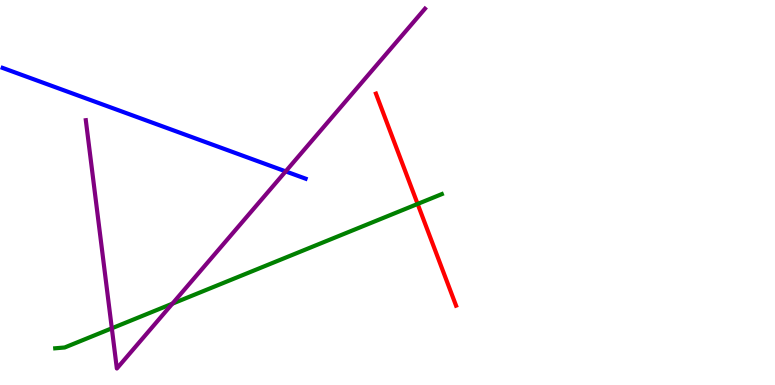[{'lines': ['blue', 'red'], 'intersections': []}, {'lines': ['green', 'red'], 'intersections': [{'x': 5.39, 'y': 4.7}]}, {'lines': ['purple', 'red'], 'intersections': []}, {'lines': ['blue', 'green'], 'intersections': []}, {'lines': ['blue', 'purple'], 'intersections': [{'x': 3.69, 'y': 5.55}]}, {'lines': ['green', 'purple'], 'intersections': [{'x': 1.44, 'y': 1.47}, {'x': 2.22, 'y': 2.11}]}]